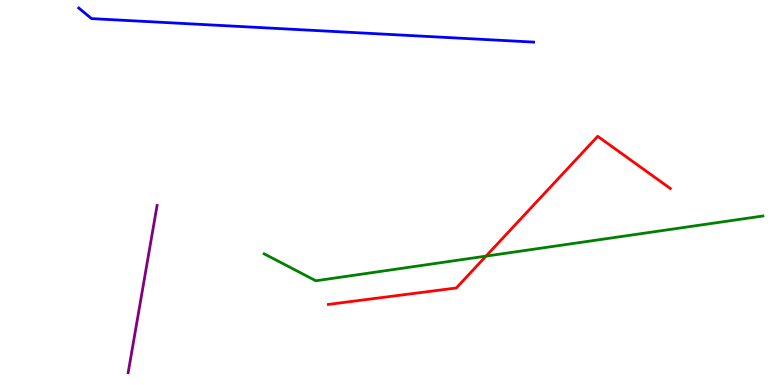[{'lines': ['blue', 'red'], 'intersections': []}, {'lines': ['green', 'red'], 'intersections': [{'x': 6.27, 'y': 3.35}]}, {'lines': ['purple', 'red'], 'intersections': []}, {'lines': ['blue', 'green'], 'intersections': []}, {'lines': ['blue', 'purple'], 'intersections': []}, {'lines': ['green', 'purple'], 'intersections': []}]